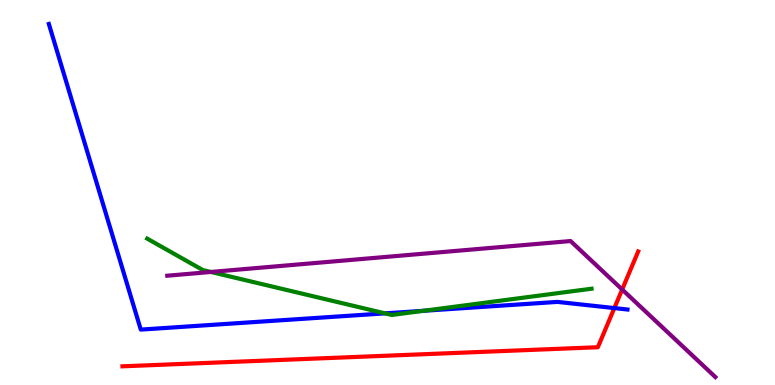[{'lines': ['blue', 'red'], 'intersections': [{'x': 7.93, 'y': 2.0}]}, {'lines': ['green', 'red'], 'intersections': []}, {'lines': ['purple', 'red'], 'intersections': [{'x': 8.03, 'y': 2.48}]}, {'lines': ['blue', 'green'], 'intersections': [{'x': 4.97, 'y': 1.86}, {'x': 5.46, 'y': 1.93}]}, {'lines': ['blue', 'purple'], 'intersections': []}, {'lines': ['green', 'purple'], 'intersections': [{'x': 2.72, 'y': 2.94}]}]